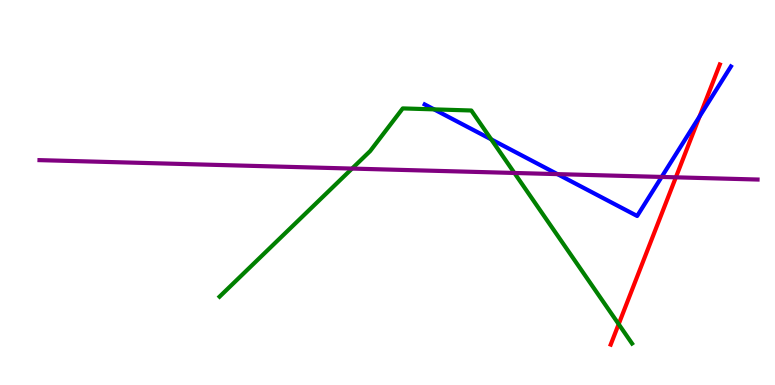[{'lines': ['blue', 'red'], 'intersections': [{'x': 9.03, 'y': 6.97}]}, {'lines': ['green', 'red'], 'intersections': [{'x': 7.98, 'y': 1.58}]}, {'lines': ['purple', 'red'], 'intersections': [{'x': 8.72, 'y': 5.39}]}, {'lines': ['blue', 'green'], 'intersections': [{'x': 5.6, 'y': 7.16}, {'x': 6.34, 'y': 6.38}]}, {'lines': ['blue', 'purple'], 'intersections': [{'x': 7.19, 'y': 5.48}, {'x': 8.54, 'y': 5.4}]}, {'lines': ['green', 'purple'], 'intersections': [{'x': 4.54, 'y': 5.62}, {'x': 6.64, 'y': 5.51}]}]